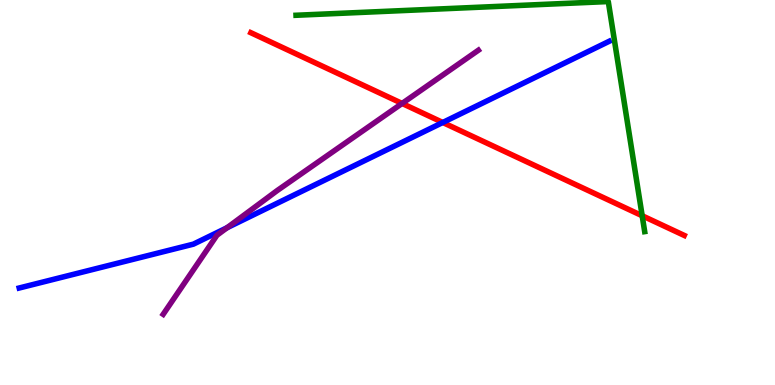[{'lines': ['blue', 'red'], 'intersections': [{'x': 5.71, 'y': 6.82}]}, {'lines': ['green', 'red'], 'intersections': [{'x': 8.29, 'y': 4.4}]}, {'lines': ['purple', 'red'], 'intersections': [{'x': 5.19, 'y': 7.31}]}, {'lines': ['blue', 'green'], 'intersections': []}, {'lines': ['blue', 'purple'], 'intersections': [{'x': 2.93, 'y': 4.09}]}, {'lines': ['green', 'purple'], 'intersections': []}]